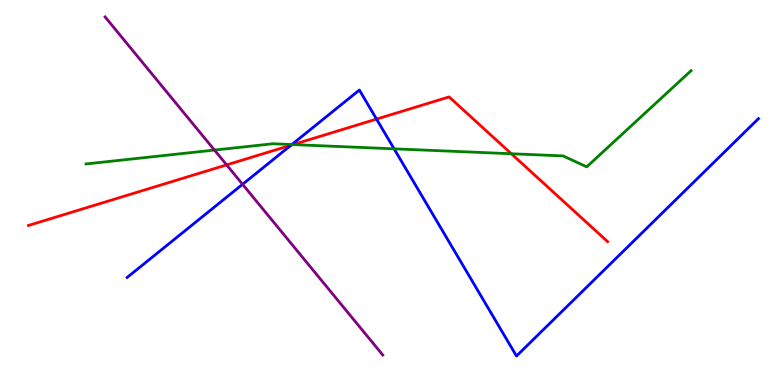[{'lines': ['blue', 'red'], 'intersections': [{'x': 3.75, 'y': 6.23}, {'x': 4.86, 'y': 6.91}]}, {'lines': ['green', 'red'], 'intersections': [{'x': 3.78, 'y': 6.24}, {'x': 6.6, 'y': 6.01}]}, {'lines': ['purple', 'red'], 'intersections': [{'x': 2.92, 'y': 5.72}]}, {'lines': ['blue', 'green'], 'intersections': [{'x': 3.77, 'y': 6.25}, {'x': 5.09, 'y': 6.13}]}, {'lines': ['blue', 'purple'], 'intersections': [{'x': 3.13, 'y': 5.21}]}, {'lines': ['green', 'purple'], 'intersections': [{'x': 2.77, 'y': 6.1}]}]